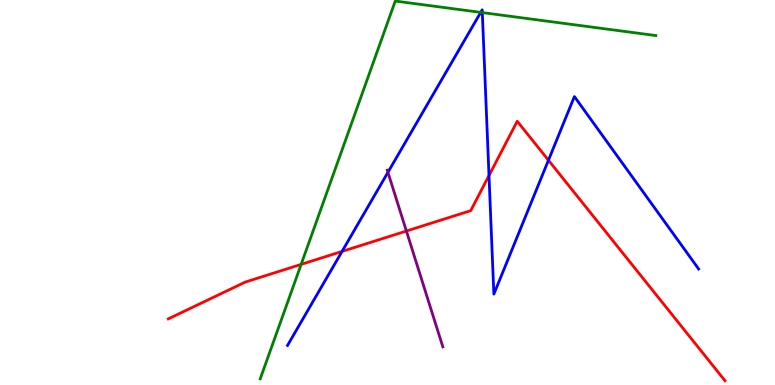[{'lines': ['blue', 'red'], 'intersections': [{'x': 4.41, 'y': 3.47}, {'x': 6.31, 'y': 5.44}, {'x': 7.08, 'y': 5.84}]}, {'lines': ['green', 'red'], 'intersections': [{'x': 3.89, 'y': 3.13}]}, {'lines': ['purple', 'red'], 'intersections': [{'x': 5.24, 'y': 4.0}]}, {'lines': ['blue', 'green'], 'intersections': [{'x': 6.2, 'y': 9.68}, {'x': 6.22, 'y': 9.67}]}, {'lines': ['blue', 'purple'], 'intersections': [{'x': 5.01, 'y': 5.52}]}, {'lines': ['green', 'purple'], 'intersections': []}]